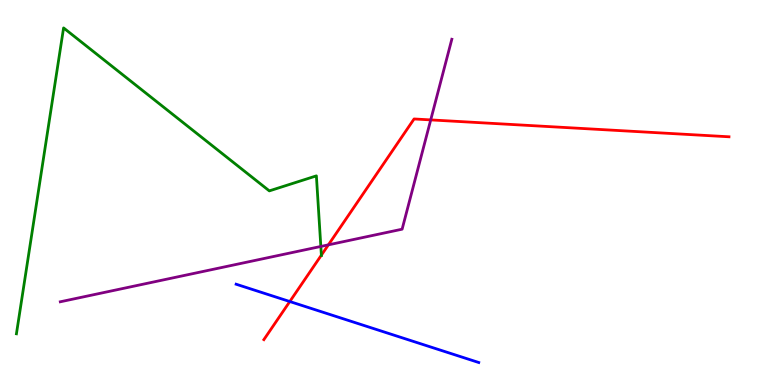[{'lines': ['blue', 'red'], 'intersections': [{'x': 3.74, 'y': 2.17}]}, {'lines': ['green', 'red'], 'intersections': [{'x': 4.15, 'y': 3.37}]}, {'lines': ['purple', 'red'], 'intersections': [{'x': 4.24, 'y': 3.64}, {'x': 5.56, 'y': 6.89}]}, {'lines': ['blue', 'green'], 'intersections': []}, {'lines': ['blue', 'purple'], 'intersections': []}, {'lines': ['green', 'purple'], 'intersections': [{'x': 4.14, 'y': 3.6}]}]